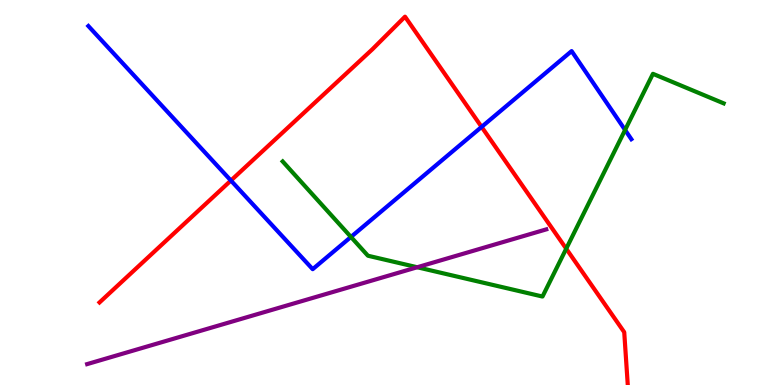[{'lines': ['blue', 'red'], 'intersections': [{'x': 2.98, 'y': 5.31}, {'x': 6.21, 'y': 6.7}]}, {'lines': ['green', 'red'], 'intersections': [{'x': 7.31, 'y': 3.54}]}, {'lines': ['purple', 'red'], 'intersections': []}, {'lines': ['blue', 'green'], 'intersections': [{'x': 4.53, 'y': 3.85}, {'x': 8.07, 'y': 6.62}]}, {'lines': ['blue', 'purple'], 'intersections': []}, {'lines': ['green', 'purple'], 'intersections': [{'x': 5.38, 'y': 3.06}]}]